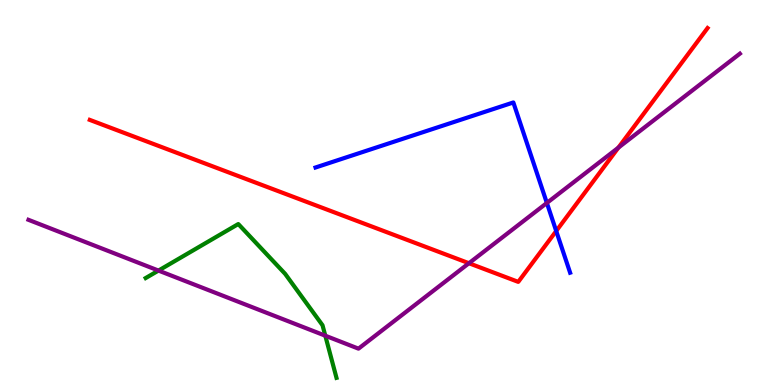[{'lines': ['blue', 'red'], 'intersections': [{'x': 7.18, 'y': 4.0}]}, {'lines': ['green', 'red'], 'intersections': []}, {'lines': ['purple', 'red'], 'intersections': [{'x': 6.05, 'y': 3.16}, {'x': 7.98, 'y': 6.17}]}, {'lines': ['blue', 'green'], 'intersections': []}, {'lines': ['blue', 'purple'], 'intersections': [{'x': 7.06, 'y': 4.73}]}, {'lines': ['green', 'purple'], 'intersections': [{'x': 2.04, 'y': 2.97}, {'x': 4.2, 'y': 1.28}]}]